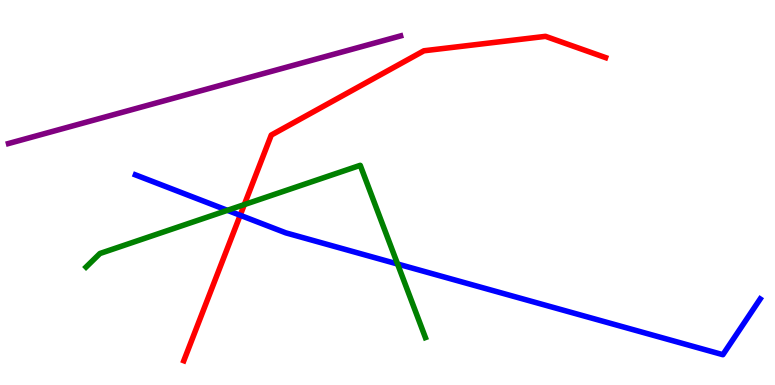[{'lines': ['blue', 'red'], 'intersections': [{'x': 3.1, 'y': 4.41}]}, {'lines': ['green', 'red'], 'intersections': [{'x': 3.15, 'y': 4.69}]}, {'lines': ['purple', 'red'], 'intersections': []}, {'lines': ['blue', 'green'], 'intersections': [{'x': 2.93, 'y': 4.54}, {'x': 5.13, 'y': 3.14}]}, {'lines': ['blue', 'purple'], 'intersections': []}, {'lines': ['green', 'purple'], 'intersections': []}]